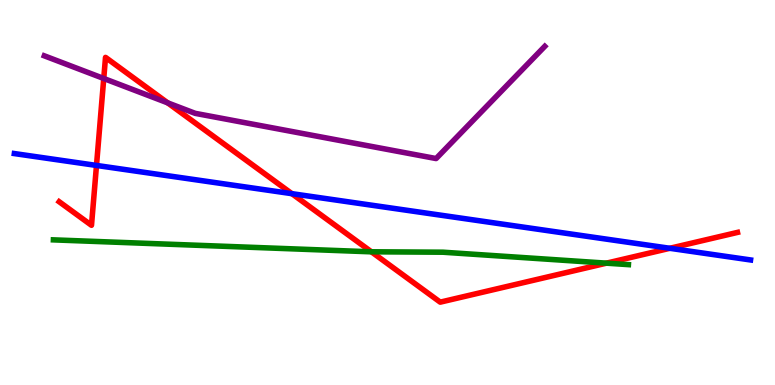[{'lines': ['blue', 'red'], 'intersections': [{'x': 1.25, 'y': 5.7}, {'x': 3.77, 'y': 4.97}, {'x': 8.64, 'y': 3.55}]}, {'lines': ['green', 'red'], 'intersections': [{'x': 4.79, 'y': 3.46}, {'x': 7.83, 'y': 3.16}]}, {'lines': ['purple', 'red'], 'intersections': [{'x': 1.34, 'y': 7.96}, {'x': 2.16, 'y': 7.33}]}, {'lines': ['blue', 'green'], 'intersections': []}, {'lines': ['blue', 'purple'], 'intersections': []}, {'lines': ['green', 'purple'], 'intersections': []}]